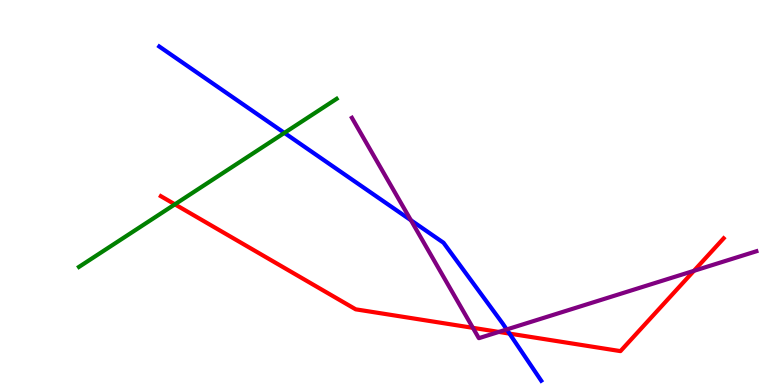[{'lines': ['blue', 'red'], 'intersections': [{'x': 6.57, 'y': 1.33}]}, {'lines': ['green', 'red'], 'intersections': [{'x': 2.26, 'y': 4.69}]}, {'lines': ['purple', 'red'], 'intersections': [{'x': 6.1, 'y': 1.49}, {'x': 6.44, 'y': 1.38}, {'x': 8.95, 'y': 2.97}]}, {'lines': ['blue', 'green'], 'intersections': [{'x': 3.67, 'y': 6.55}]}, {'lines': ['blue', 'purple'], 'intersections': [{'x': 5.3, 'y': 4.28}, {'x': 6.54, 'y': 1.44}]}, {'lines': ['green', 'purple'], 'intersections': []}]